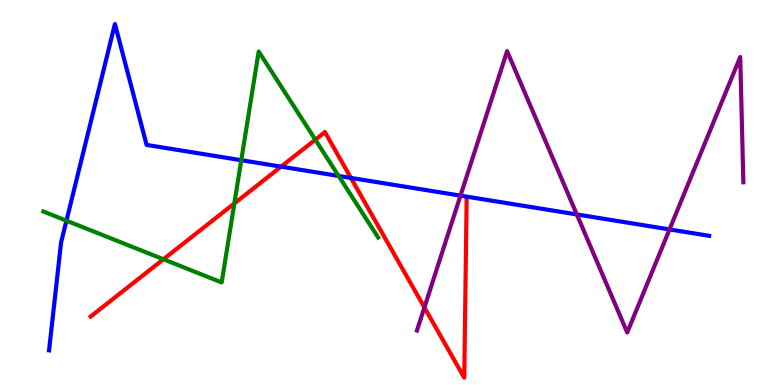[{'lines': ['blue', 'red'], 'intersections': [{'x': 3.63, 'y': 5.67}, {'x': 4.53, 'y': 5.38}]}, {'lines': ['green', 'red'], 'intersections': [{'x': 2.11, 'y': 3.27}, {'x': 3.02, 'y': 4.72}, {'x': 4.07, 'y': 6.37}]}, {'lines': ['purple', 'red'], 'intersections': [{'x': 5.48, 'y': 2.01}]}, {'lines': ['blue', 'green'], 'intersections': [{'x': 0.857, 'y': 4.27}, {'x': 3.11, 'y': 5.84}, {'x': 4.37, 'y': 5.43}]}, {'lines': ['blue', 'purple'], 'intersections': [{'x': 5.94, 'y': 4.92}, {'x': 7.44, 'y': 4.43}, {'x': 8.64, 'y': 4.04}]}, {'lines': ['green', 'purple'], 'intersections': []}]